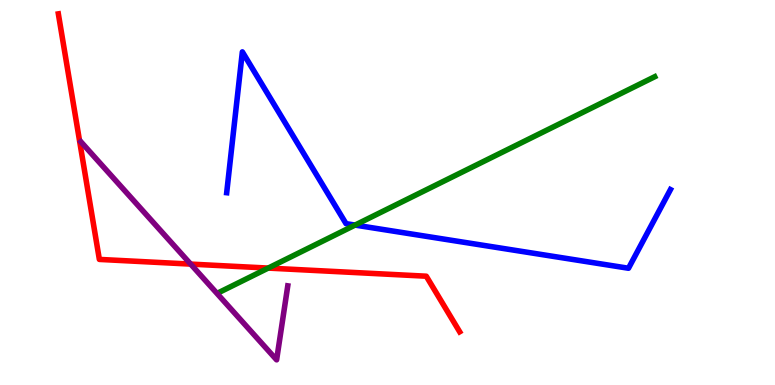[{'lines': ['blue', 'red'], 'intersections': []}, {'lines': ['green', 'red'], 'intersections': [{'x': 3.46, 'y': 3.04}]}, {'lines': ['purple', 'red'], 'intersections': [{'x': 2.46, 'y': 3.14}]}, {'lines': ['blue', 'green'], 'intersections': [{'x': 4.58, 'y': 4.15}]}, {'lines': ['blue', 'purple'], 'intersections': []}, {'lines': ['green', 'purple'], 'intersections': []}]